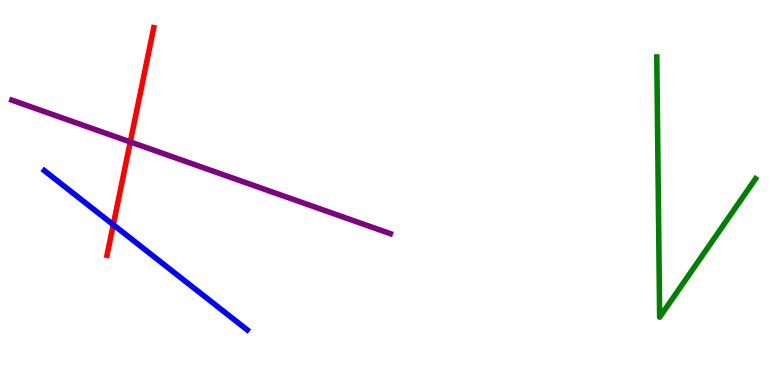[{'lines': ['blue', 'red'], 'intersections': [{'x': 1.46, 'y': 4.16}]}, {'lines': ['green', 'red'], 'intersections': []}, {'lines': ['purple', 'red'], 'intersections': [{'x': 1.68, 'y': 6.31}]}, {'lines': ['blue', 'green'], 'intersections': []}, {'lines': ['blue', 'purple'], 'intersections': []}, {'lines': ['green', 'purple'], 'intersections': []}]